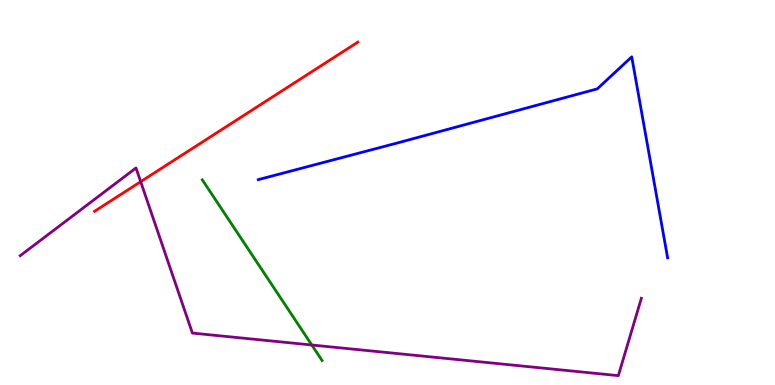[{'lines': ['blue', 'red'], 'intersections': []}, {'lines': ['green', 'red'], 'intersections': []}, {'lines': ['purple', 'red'], 'intersections': [{'x': 1.82, 'y': 5.28}]}, {'lines': ['blue', 'green'], 'intersections': []}, {'lines': ['blue', 'purple'], 'intersections': []}, {'lines': ['green', 'purple'], 'intersections': [{'x': 4.02, 'y': 1.04}]}]